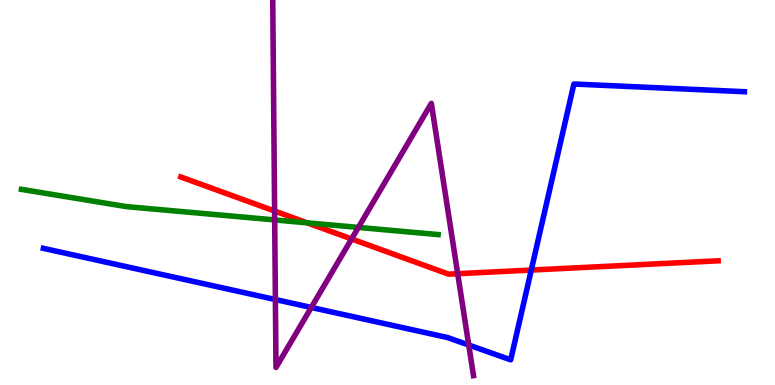[{'lines': ['blue', 'red'], 'intersections': [{'x': 6.86, 'y': 2.99}]}, {'lines': ['green', 'red'], 'intersections': [{'x': 3.96, 'y': 4.21}]}, {'lines': ['purple', 'red'], 'intersections': [{'x': 3.54, 'y': 4.52}, {'x': 4.54, 'y': 3.79}, {'x': 5.91, 'y': 2.89}]}, {'lines': ['blue', 'green'], 'intersections': []}, {'lines': ['blue', 'purple'], 'intersections': [{'x': 3.55, 'y': 2.22}, {'x': 4.02, 'y': 2.01}, {'x': 6.05, 'y': 1.04}]}, {'lines': ['green', 'purple'], 'intersections': [{'x': 3.54, 'y': 4.29}, {'x': 4.62, 'y': 4.09}]}]